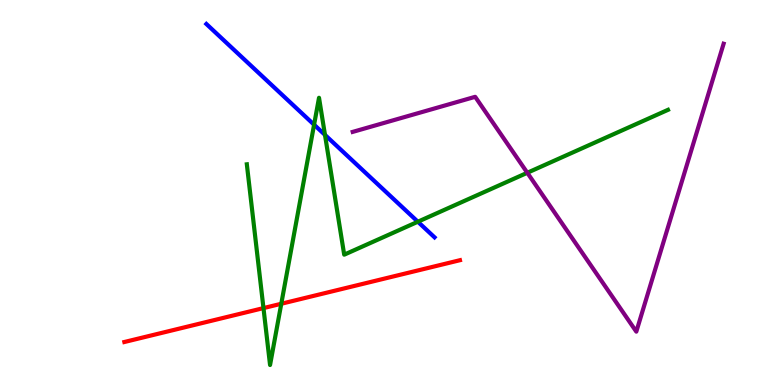[{'lines': ['blue', 'red'], 'intersections': []}, {'lines': ['green', 'red'], 'intersections': [{'x': 3.4, 'y': 2.0}, {'x': 3.63, 'y': 2.11}]}, {'lines': ['purple', 'red'], 'intersections': []}, {'lines': ['blue', 'green'], 'intersections': [{'x': 4.05, 'y': 6.76}, {'x': 4.19, 'y': 6.5}, {'x': 5.39, 'y': 4.24}]}, {'lines': ['blue', 'purple'], 'intersections': []}, {'lines': ['green', 'purple'], 'intersections': [{'x': 6.8, 'y': 5.51}]}]